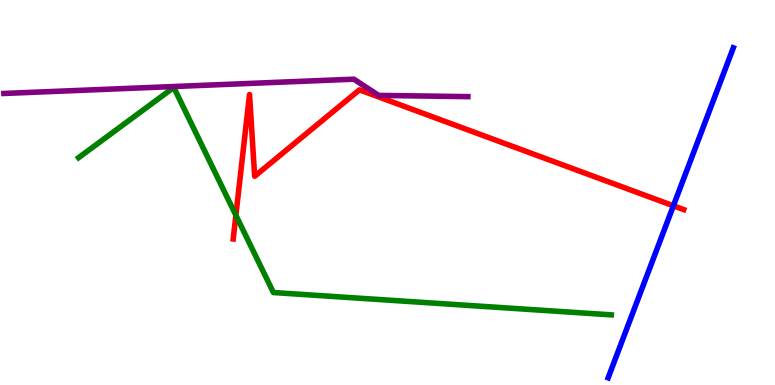[{'lines': ['blue', 'red'], 'intersections': [{'x': 8.69, 'y': 4.65}]}, {'lines': ['green', 'red'], 'intersections': [{'x': 3.04, 'y': 4.41}]}, {'lines': ['purple', 'red'], 'intersections': []}, {'lines': ['blue', 'green'], 'intersections': []}, {'lines': ['blue', 'purple'], 'intersections': []}, {'lines': ['green', 'purple'], 'intersections': []}]